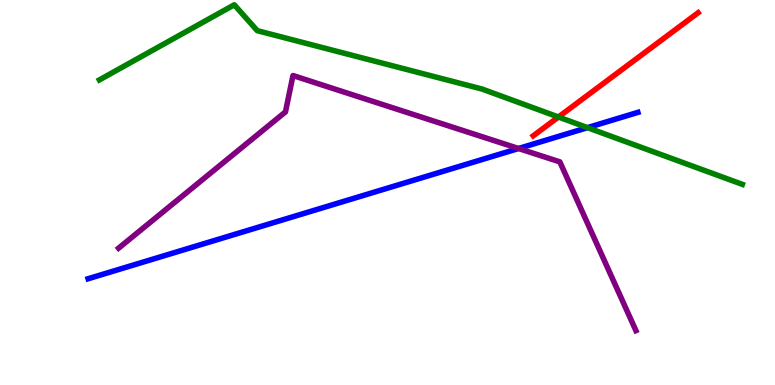[{'lines': ['blue', 'red'], 'intersections': []}, {'lines': ['green', 'red'], 'intersections': [{'x': 7.21, 'y': 6.96}]}, {'lines': ['purple', 'red'], 'intersections': []}, {'lines': ['blue', 'green'], 'intersections': [{'x': 7.58, 'y': 6.68}]}, {'lines': ['blue', 'purple'], 'intersections': [{'x': 6.69, 'y': 6.14}]}, {'lines': ['green', 'purple'], 'intersections': []}]